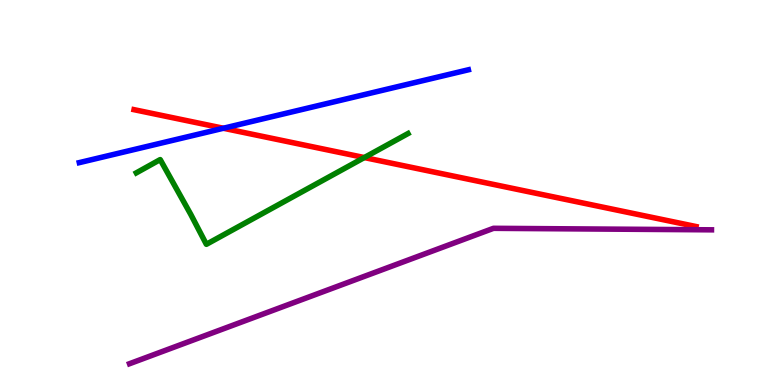[{'lines': ['blue', 'red'], 'intersections': [{'x': 2.88, 'y': 6.67}]}, {'lines': ['green', 'red'], 'intersections': [{'x': 4.7, 'y': 5.91}]}, {'lines': ['purple', 'red'], 'intersections': []}, {'lines': ['blue', 'green'], 'intersections': []}, {'lines': ['blue', 'purple'], 'intersections': []}, {'lines': ['green', 'purple'], 'intersections': []}]